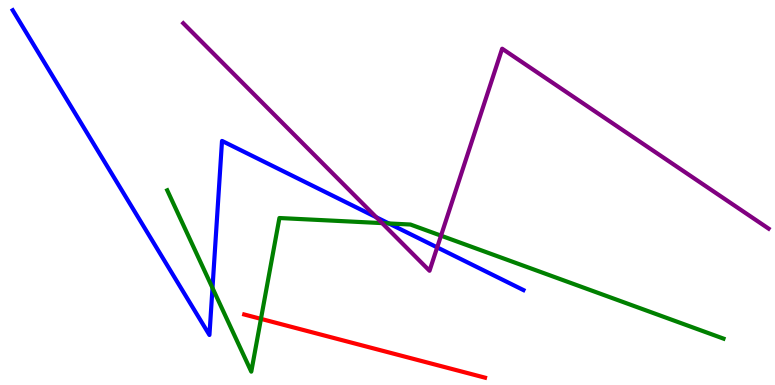[{'lines': ['blue', 'red'], 'intersections': []}, {'lines': ['green', 'red'], 'intersections': [{'x': 3.37, 'y': 1.72}]}, {'lines': ['purple', 'red'], 'intersections': []}, {'lines': ['blue', 'green'], 'intersections': [{'x': 2.74, 'y': 2.52}, {'x': 5.02, 'y': 4.2}]}, {'lines': ['blue', 'purple'], 'intersections': [{'x': 4.86, 'y': 4.36}, {'x': 5.64, 'y': 3.57}]}, {'lines': ['green', 'purple'], 'intersections': [{'x': 4.93, 'y': 4.2}, {'x': 5.69, 'y': 3.88}]}]